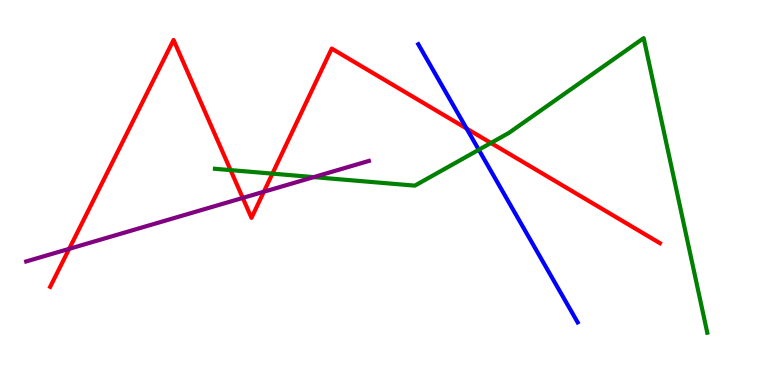[{'lines': ['blue', 'red'], 'intersections': [{'x': 6.02, 'y': 6.66}]}, {'lines': ['green', 'red'], 'intersections': [{'x': 2.98, 'y': 5.58}, {'x': 3.52, 'y': 5.49}, {'x': 6.33, 'y': 6.29}]}, {'lines': ['purple', 'red'], 'intersections': [{'x': 0.893, 'y': 3.54}, {'x': 3.13, 'y': 4.86}, {'x': 3.4, 'y': 5.02}]}, {'lines': ['blue', 'green'], 'intersections': [{'x': 6.18, 'y': 6.11}]}, {'lines': ['blue', 'purple'], 'intersections': []}, {'lines': ['green', 'purple'], 'intersections': [{'x': 4.05, 'y': 5.4}]}]